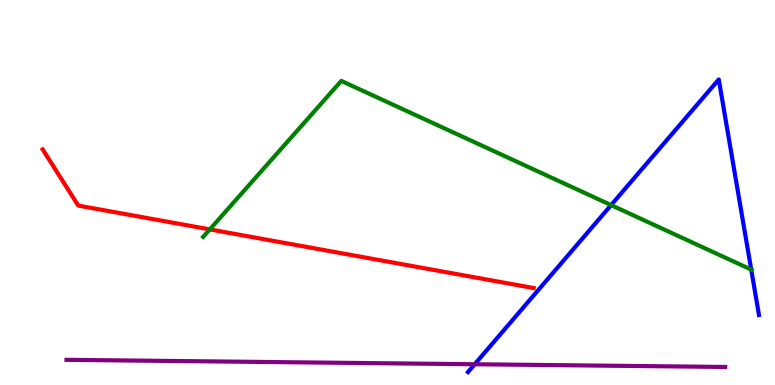[{'lines': ['blue', 'red'], 'intersections': []}, {'lines': ['green', 'red'], 'intersections': [{'x': 2.71, 'y': 4.04}]}, {'lines': ['purple', 'red'], 'intersections': []}, {'lines': ['blue', 'green'], 'intersections': [{'x': 7.89, 'y': 4.67}, {'x': 9.69, 'y': 3.0}]}, {'lines': ['blue', 'purple'], 'intersections': [{'x': 6.13, 'y': 0.539}]}, {'lines': ['green', 'purple'], 'intersections': []}]